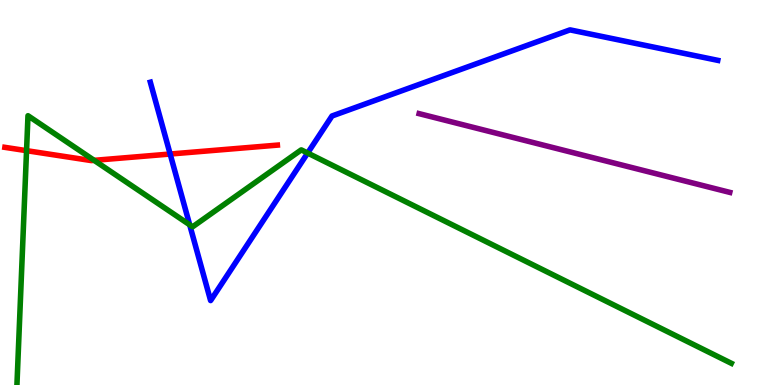[{'lines': ['blue', 'red'], 'intersections': [{'x': 2.2, 'y': 6.0}]}, {'lines': ['green', 'red'], 'intersections': [{'x': 0.343, 'y': 6.09}, {'x': 1.21, 'y': 5.84}]}, {'lines': ['purple', 'red'], 'intersections': []}, {'lines': ['blue', 'green'], 'intersections': [{'x': 2.45, 'y': 4.16}, {'x': 3.97, 'y': 6.02}]}, {'lines': ['blue', 'purple'], 'intersections': []}, {'lines': ['green', 'purple'], 'intersections': []}]